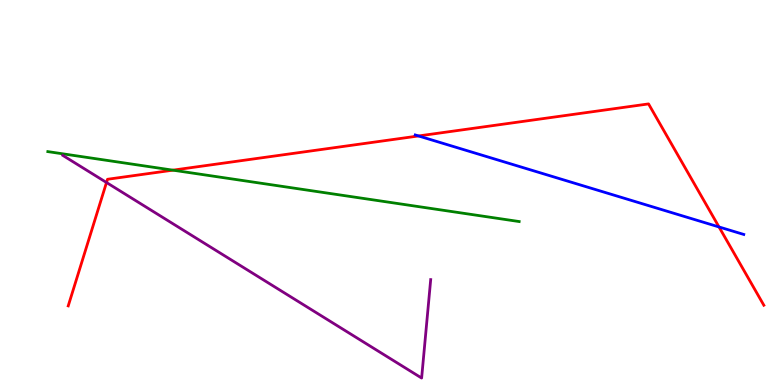[{'lines': ['blue', 'red'], 'intersections': [{'x': 5.4, 'y': 6.47}, {'x': 9.28, 'y': 4.11}]}, {'lines': ['green', 'red'], 'intersections': [{'x': 2.23, 'y': 5.58}]}, {'lines': ['purple', 'red'], 'intersections': [{'x': 1.37, 'y': 5.26}]}, {'lines': ['blue', 'green'], 'intersections': []}, {'lines': ['blue', 'purple'], 'intersections': []}, {'lines': ['green', 'purple'], 'intersections': []}]